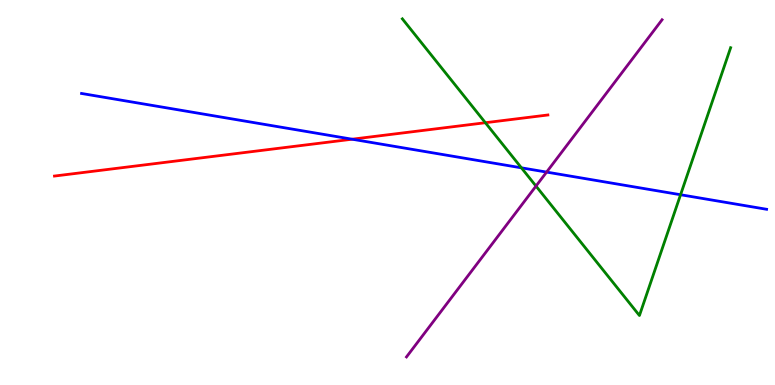[{'lines': ['blue', 'red'], 'intersections': [{'x': 4.54, 'y': 6.38}]}, {'lines': ['green', 'red'], 'intersections': [{'x': 6.26, 'y': 6.81}]}, {'lines': ['purple', 'red'], 'intersections': []}, {'lines': ['blue', 'green'], 'intersections': [{'x': 6.73, 'y': 5.64}, {'x': 8.78, 'y': 4.94}]}, {'lines': ['blue', 'purple'], 'intersections': [{'x': 7.05, 'y': 5.53}]}, {'lines': ['green', 'purple'], 'intersections': [{'x': 6.92, 'y': 5.17}]}]